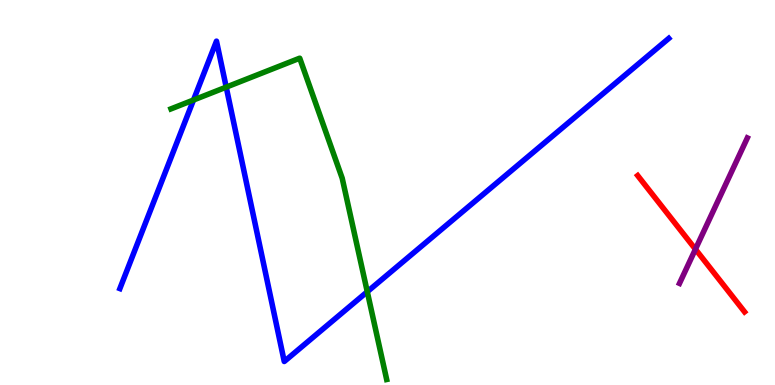[{'lines': ['blue', 'red'], 'intersections': []}, {'lines': ['green', 'red'], 'intersections': []}, {'lines': ['purple', 'red'], 'intersections': [{'x': 8.97, 'y': 3.53}]}, {'lines': ['blue', 'green'], 'intersections': [{'x': 2.5, 'y': 7.4}, {'x': 2.92, 'y': 7.74}, {'x': 4.74, 'y': 2.42}]}, {'lines': ['blue', 'purple'], 'intersections': []}, {'lines': ['green', 'purple'], 'intersections': []}]